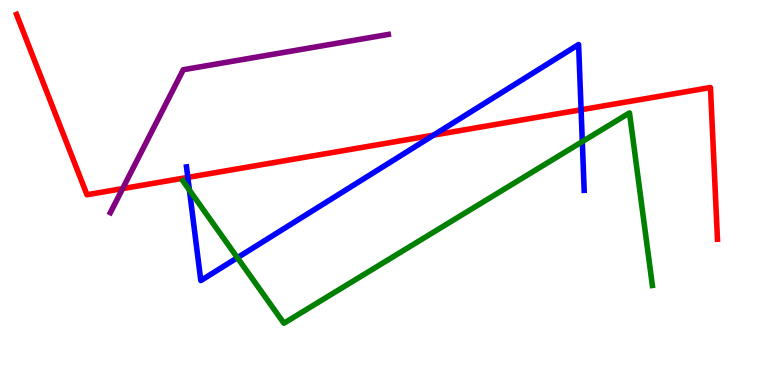[{'lines': ['blue', 'red'], 'intersections': [{'x': 2.42, 'y': 5.39}, {'x': 5.59, 'y': 6.49}, {'x': 7.5, 'y': 7.15}]}, {'lines': ['green', 'red'], 'intersections': []}, {'lines': ['purple', 'red'], 'intersections': [{'x': 1.58, 'y': 5.1}]}, {'lines': ['blue', 'green'], 'intersections': [{'x': 2.44, 'y': 5.06}, {'x': 3.06, 'y': 3.31}, {'x': 7.51, 'y': 6.32}]}, {'lines': ['blue', 'purple'], 'intersections': []}, {'lines': ['green', 'purple'], 'intersections': []}]